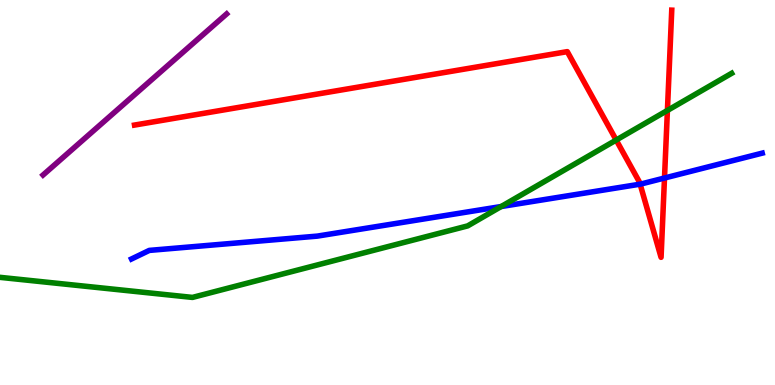[{'lines': ['blue', 'red'], 'intersections': [{'x': 8.26, 'y': 5.22}, {'x': 8.57, 'y': 5.38}]}, {'lines': ['green', 'red'], 'intersections': [{'x': 7.95, 'y': 6.36}, {'x': 8.61, 'y': 7.13}]}, {'lines': ['purple', 'red'], 'intersections': []}, {'lines': ['blue', 'green'], 'intersections': [{'x': 6.47, 'y': 4.64}]}, {'lines': ['blue', 'purple'], 'intersections': []}, {'lines': ['green', 'purple'], 'intersections': []}]